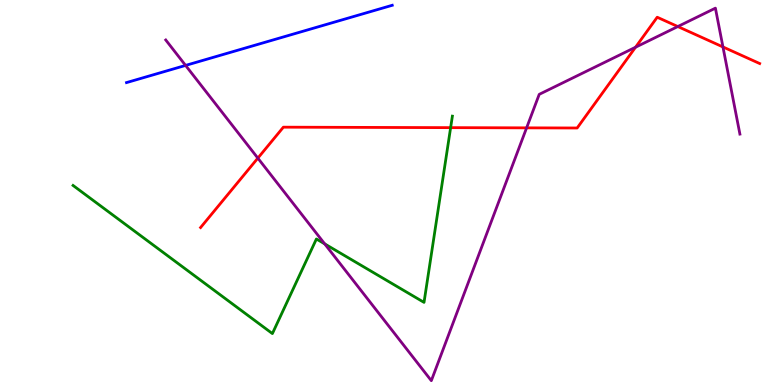[{'lines': ['blue', 'red'], 'intersections': []}, {'lines': ['green', 'red'], 'intersections': [{'x': 5.81, 'y': 6.68}]}, {'lines': ['purple', 'red'], 'intersections': [{'x': 3.33, 'y': 5.89}, {'x': 6.79, 'y': 6.68}, {'x': 8.2, 'y': 8.77}, {'x': 8.75, 'y': 9.31}, {'x': 9.33, 'y': 8.78}]}, {'lines': ['blue', 'green'], 'intersections': []}, {'lines': ['blue', 'purple'], 'intersections': [{'x': 2.39, 'y': 8.3}]}, {'lines': ['green', 'purple'], 'intersections': [{'x': 4.19, 'y': 3.67}]}]